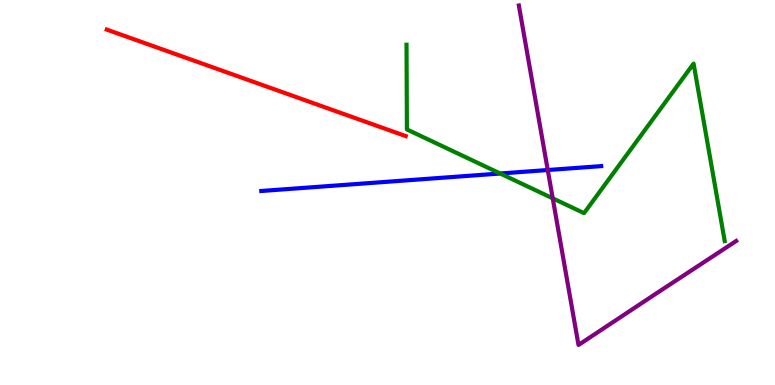[{'lines': ['blue', 'red'], 'intersections': []}, {'lines': ['green', 'red'], 'intersections': []}, {'lines': ['purple', 'red'], 'intersections': []}, {'lines': ['blue', 'green'], 'intersections': [{'x': 6.45, 'y': 5.49}]}, {'lines': ['blue', 'purple'], 'intersections': [{'x': 7.07, 'y': 5.58}]}, {'lines': ['green', 'purple'], 'intersections': [{'x': 7.13, 'y': 4.85}]}]